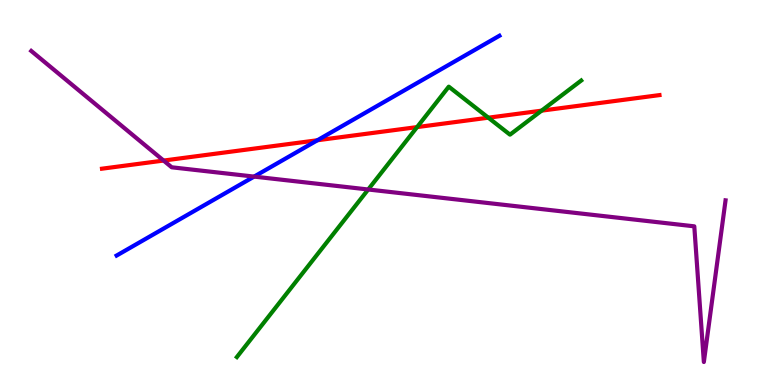[{'lines': ['blue', 'red'], 'intersections': [{'x': 4.1, 'y': 6.36}]}, {'lines': ['green', 'red'], 'intersections': [{'x': 5.38, 'y': 6.7}, {'x': 6.3, 'y': 6.94}, {'x': 6.99, 'y': 7.13}]}, {'lines': ['purple', 'red'], 'intersections': [{'x': 2.11, 'y': 5.83}]}, {'lines': ['blue', 'green'], 'intersections': []}, {'lines': ['blue', 'purple'], 'intersections': [{'x': 3.28, 'y': 5.41}]}, {'lines': ['green', 'purple'], 'intersections': [{'x': 4.75, 'y': 5.08}]}]